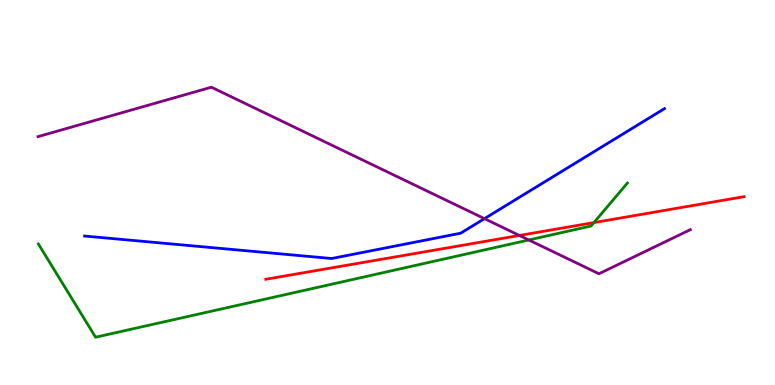[{'lines': ['blue', 'red'], 'intersections': []}, {'lines': ['green', 'red'], 'intersections': [{'x': 7.66, 'y': 4.22}]}, {'lines': ['purple', 'red'], 'intersections': [{'x': 6.7, 'y': 3.88}]}, {'lines': ['blue', 'green'], 'intersections': []}, {'lines': ['blue', 'purple'], 'intersections': [{'x': 6.25, 'y': 4.32}]}, {'lines': ['green', 'purple'], 'intersections': [{'x': 6.82, 'y': 3.77}]}]